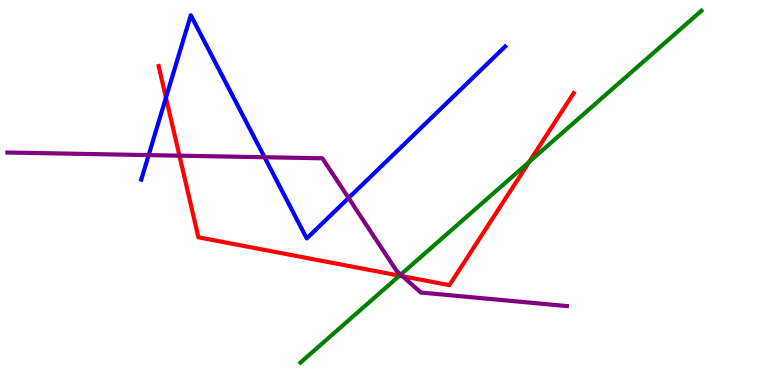[{'lines': ['blue', 'red'], 'intersections': [{'x': 2.14, 'y': 7.46}]}, {'lines': ['green', 'red'], 'intersections': [{'x': 5.16, 'y': 2.84}, {'x': 6.83, 'y': 5.8}]}, {'lines': ['purple', 'red'], 'intersections': [{'x': 2.32, 'y': 5.96}, {'x': 5.19, 'y': 2.83}]}, {'lines': ['blue', 'green'], 'intersections': []}, {'lines': ['blue', 'purple'], 'intersections': [{'x': 1.92, 'y': 5.97}, {'x': 3.41, 'y': 5.92}, {'x': 4.5, 'y': 4.86}]}, {'lines': ['green', 'purple'], 'intersections': [{'x': 5.17, 'y': 2.87}]}]